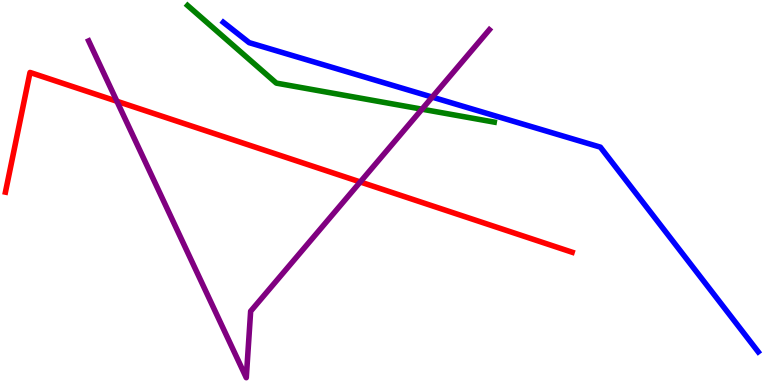[{'lines': ['blue', 'red'], 'intersections': []}, {'lines': ['green', 'red'], 'intersections': []}, {'lines': ['purple', 'red'], 'intersections': [{'x': 1.51, 'y': 7.37}, {'x': 4.65, 'y': 5.27}]}, {'lines': ['blue', 'green'], 'intersections': []}, {'lines': ['blue', 'purple'], 'intersections': [{'x': 5.58, 'y': 7.48}]}, {'lines': ['green', 'purple'], 'intersections': [{'x': 5.44, 'y': 7.16}]}]